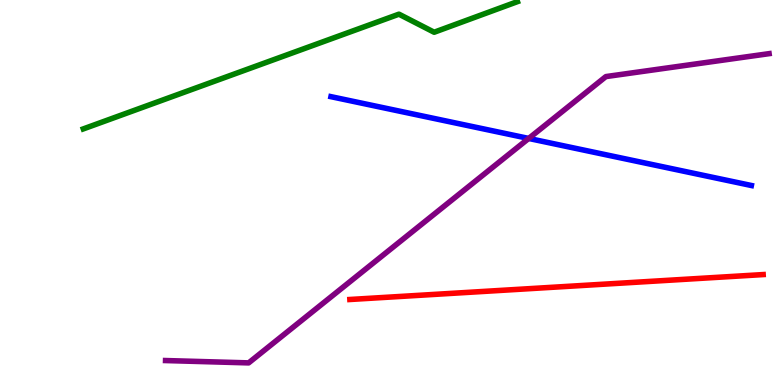[{'lines': ['blue', 'red'], 'intersections': []}, {'lines': ['green', 'red'], 'intersections': []}, {'lines': ['purple', 'red'], 'intersections': []}, {'lines': ['blue', 'green'], 'intersections': []}, {'lines': ['blue', 'purple'], 'intersections': [{'x': 6.82, 'y': 6.4}]}, {'lines': ['green', 'purple'], 'intersections': []}]